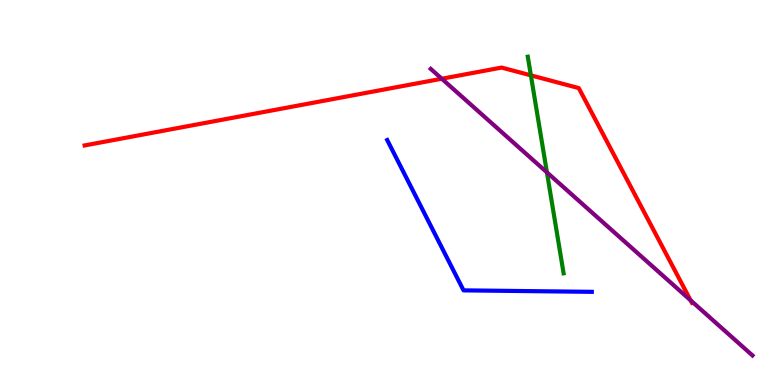[{'lines': ['blue', 'red'], 'intersections': []}, {'lines': ['green', 'red'], 'intersections': [{'x': 6.85, 'y': 8.04}]}, {'lines': ['purple', 'red'], 'intersections': [{'x': 5.7, 'y': 7.95}, {'x': 8.91, 'y': 2.2}]}, {'lines': ['blue', 'green'], 'intersections': []}, {'lines': ['blue', 'purple'], 'intersections': []}, {'lines': ['green', 'purple'], 'intersections': [{'x': 7.06, 'y': 5.52}]}]